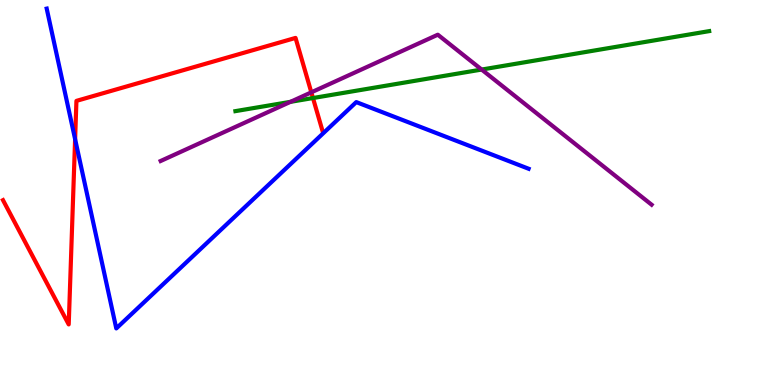[{'lines': ['blue', 'red'], 'intersections': [{'x': 0.969, 'y': 6.38}]}, {'lines': ['green', 'red'], 'intersections': [{'x': 4.04, 'y': 7.45}]}, {'lines': ['purple', 'red'], 'intersections': [{'x': 4.02, 'y': 7.6}]}, {'lines': ['blue', 'green'], 'intersections': []}, {'lines': ['blue', 'purple'], 'intersections': []}, {'lines': ['green', 'purple'], 'intersections': [{'x': 3.75, 'y': 7.35}, {'x': 6.21, 'y': 8.19}]}]